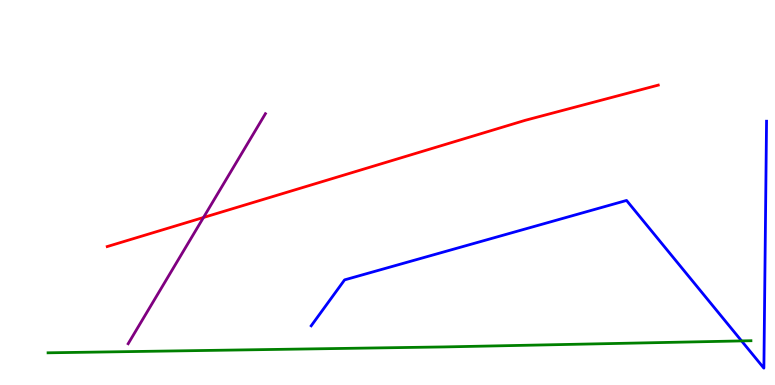[{'lines': ['blue', 'red'], 'intersections': []}, {'lines': ['green', 'red'], 'intersections': []}, {'lines': ['purple', 'red'], 'intersections': [{'x': 2.63, 'y': 4.35}]}, {'lines': ['blue', 'green'], 'intersections': [{'x': 9.57, 'y': 1.14}]}, {'lines': ['blue', 'purple'], 'intersections': []}, {'lines': ['green', 'purple'], 'intersections': []}]